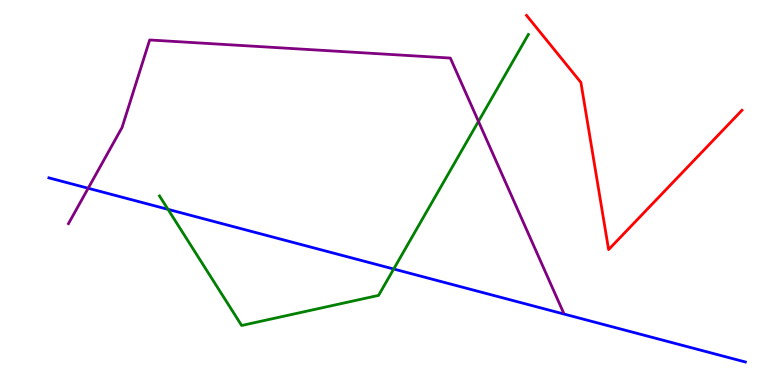[{'lines': ['blue', 'red'], 'intersections': []}, {'lines': ['green', 'red'], 'intersections': []}, {'lines': ['purple', 'red'], 'intersections': []}, {'lines': ['blue', 'green'], 'intersections': [{'x': 2.17, 'y': 4.56}, {'x': 5.08, 'y': 3.01}]}, {'lines': ['blue', 'purple'], 'intersections': [{'x': 1.14, 'y': 5.11}]}, {'lines': ['green', 'purple'], 'intersections': [{'x': 6.17, 'y': 6.85}]}]